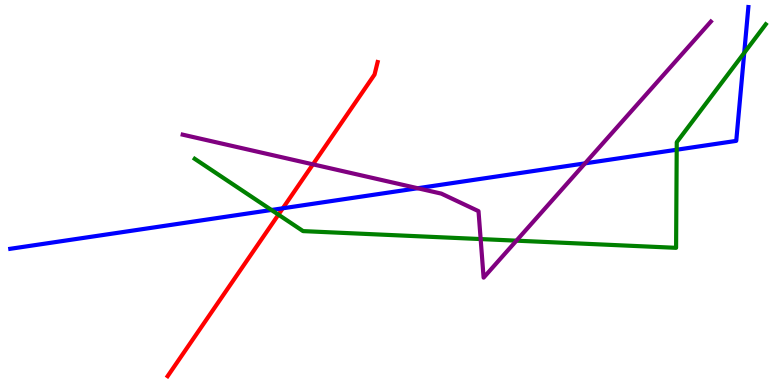[{'lines': ['blue', 'red'], 'intersections': [{'x': 3.65, 'y': 4.59}]}, {'lines': ['green', 'red'], 'intersections': [{'x': 3.59, 'y': 4.42}]}, {'lines': ['purple', 'red'], 'intersections': [{'x': 4.04, 'y': 5.73}]}, {'lines': ['blue', 'green'], 'intersections': [{'x': 3.5, 'y': 4.55}, {'x': 8.73, 'y': 6.11}, {'x': 9.6, 'y': 8.63}]}, {'lines': ['blue', 'purple'], 'intersections': [{'x': 5.39, 'y': 5.11}, {'x': 7.55, 'y': 5.76}]}, {'lines': ['green', 'purple'], 'intersections': [{'x': 6.2, 'y': 3.79}, {'x': 6.66, 'y': 3.75}]}]